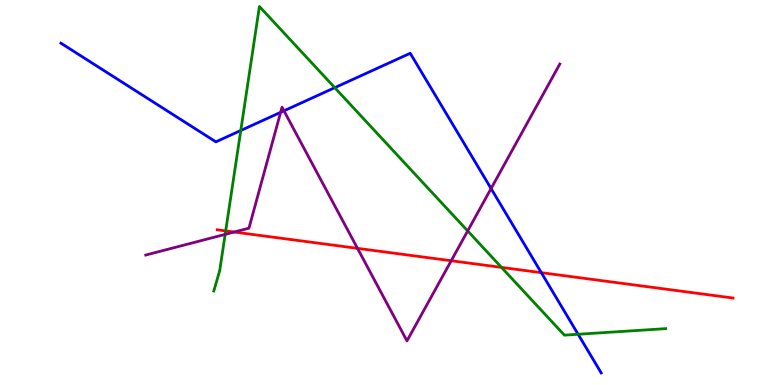[{'lines': ['blue', 'red'], 'intersections': [{'x': 6.98, 'y': 2.92}]}, {'lines': ['green', 'red'], 'intersections': [{'x': 2.91, 'y': 4.0}, {'x': 6.47, 'y': 3.05}]}, {'lines': ['purple', 'red'], 'intersections': [{'x': 3.02, 'y': 3.97}, {'x': 4.61, 'y': 3.55}, {'x': 5.82, 'y': 3.23}]}, {'lines': ['blue', 'green'], 'intersections': [{'x': 3.11, 'y': 6.61}, {'x': 4.32, 'y': 7.72}, {'x': 7.46, 'y': 1.32}]}, {'lines': ['blue', 'purple'], 'intersections': [{'x': 3.62, 'y': 7.08}, {'x': 3.66, 'y': 7.12}, {'x': 6.34, 'y': 5.1}]}, {'lines': ['green', 'purple'], 'intersections': [{'x': 2.91, 'y': 3.91}, {'x': 6.03, 'y': 4.0}]}]